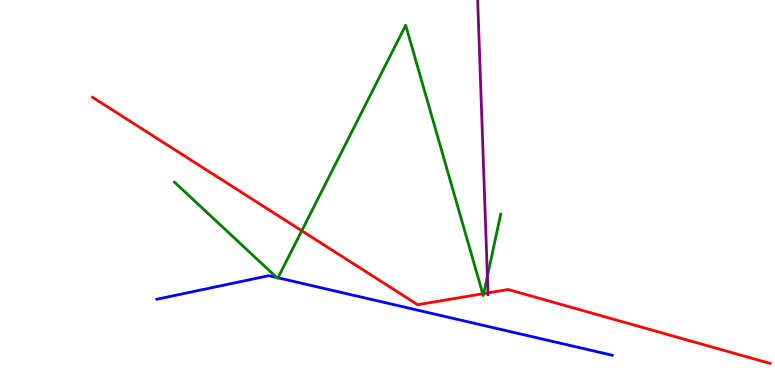[{'lines': ['blue', 'red'], 'intersections': []}, {'lines': ['green', 'red'], 'intersections': [{'x': 3.89, 'y': 4.01}, {'x': 6.23, 'y': 2.37}, {'x': 6.24, 'y': 2.37}]}, {'lines': ['purple', 'red'], 'intersections': [{'x': 6.3, 'y': 2.39}]}, {'lines': ['blue', 'green'], 'intersections': [{'x': 3.57, 'y': 2.79}, {'x': 3.59, 'y': 2.78}]}, {'lines': ['blue', 'purple'], 'intersections': []}, {'lines': ['green', 'purple'], 'intersections': [{'x': 6.29, 'y': 2.82}]}]